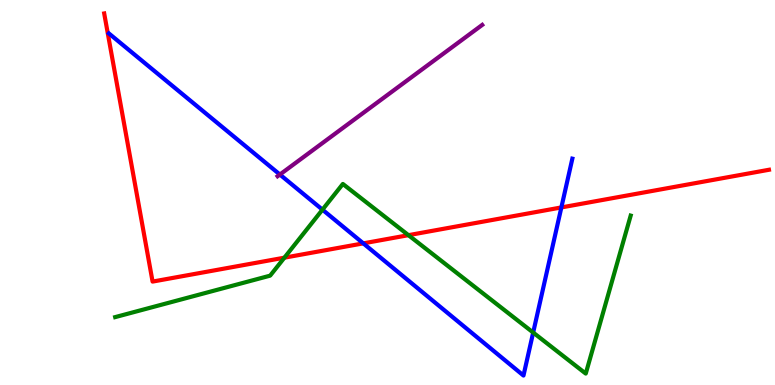[{'lines': ['blue', 'red'], 'intersections': [{'x': 4.69, 'y': 3.68}, {'x': 7.24, 'y': 4.61}]}, {'lines': ['green', 'red'], 'intersections': [{'x': 3.67, 'y': 3.31}, {'x': 5.27, 'y': 3.89}]}, {'lines': ['purple', 'red'], 'intersections': []}, {'lines': ['blue', 'green'], 'intersections': [{'x': 4.16, 'y': 4.55}, {'x': 6.88, 'y': 1.36}]}, {'lines': ['blue', 'purple'], 'intersections': [{'x': 3.61, 'y': 5.47}]}, {'lines': ['green', 'purple'], 'intersections': []}]